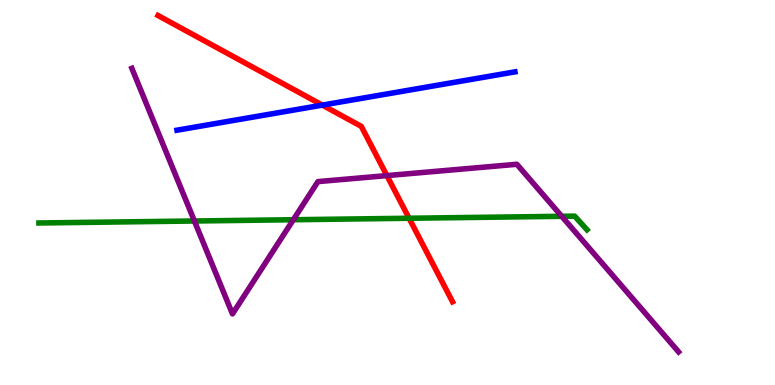[{'lines': ['blue', 'red'], 'intersections': [{'x': 4.16, 'y': 7.27}]}, {'lines': ['green', 'red'], 'intersections': [{'x': 5.28, 'y': 4.33}]}, {'lines': ['purple', 'red'], 'intersections': [{'x': 4.99, 'y': 5.44}]}, {'lines': ['blue', 'green'], 'intersections': []}, {'lines': ['blue', 'purple'], 'intersections': []}, {'lines': ['green', 'purple'], 'intersections': [{'x': 2.51, 'y': 4.26}, {'x': 3.78, 'y': 4.29}, {'x': 7.25, 'y': 4.38}]}]